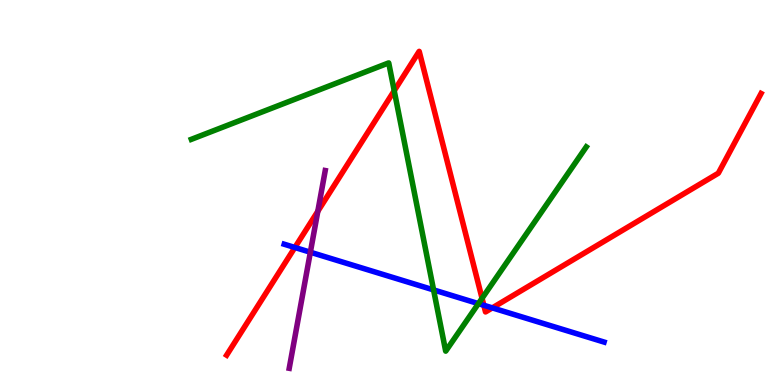[{'lines': ['blue', 'red'], 'intersections': [{'x': 3.8, 'y': 3.57}, {'x': 6.24, 'y': 2.07}, {'x': 6.35, 'y': 2.0}]}, {'lines': ['green', 'red'], 'intersections': [{'x': 5.09, 'y': 7.64}, {'x': 6.22, 'y': 2.25}]}, {'lines': ['purple', 'red'], 'intersections': [{'x': 4.1, 'y': 4.51}]}, {'lines': ['blue', 'green'], 'intersections': [{'x': 5.59, 'y': 2.47}, {'x': 6.17, 'y': 2.11}]}, {'lines': ['blue', 'purple'], 'intersections': [{'x': 4.0, 'y': 3.45}]}, {'lines': ['green', 'purple'], 'intersections': []}]